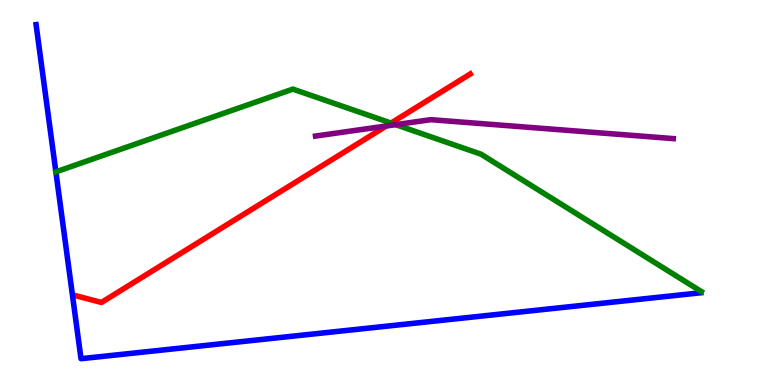[{'lines': ['blue', 'red'], 'intersections': []}, {'lines': ['green', 'red'], 'intersections': [{'x': 5.05, 'y': 6.8}]}, {'lines': ['purple', 'red'], 'intersections': [{'x': 4.98, 'y': 6.73}]}, {'lines': ['blue', 'green'], 'intersections': []}, {'lines': ['blue', 'purple'], 'intersections': []}, {'lines': ['green', 'purple'], 'intersections': [{'x': 5.11, 'y': 6.76}]}]